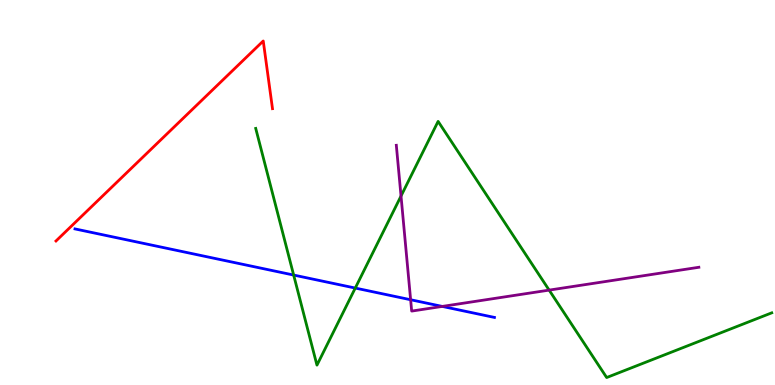[{'lines': ['blue', 'red'], 'intersections': []}, {'lines': ['green', 'red'], 'intersections': []}, {'lines': ['purple', 'red'], 'intersections': []}, {'lines': ['blue', 'green'], 'intersections': [{'x': 3.79, 'y': 2.86}, {'x': 4.58, 'y': 2.52}]}, {'lines': ['blue', 'purple'], 'intersections': [{'x': 5.3, 'y': 2.21}, {'x': 5.71, 'y': 2.04}]}, {'lines': ['green', 'purple'], 'intersections': [{'x': 5.17, 'y': 4.91}, {'x': 7.09, 'y': 2.46}]}]